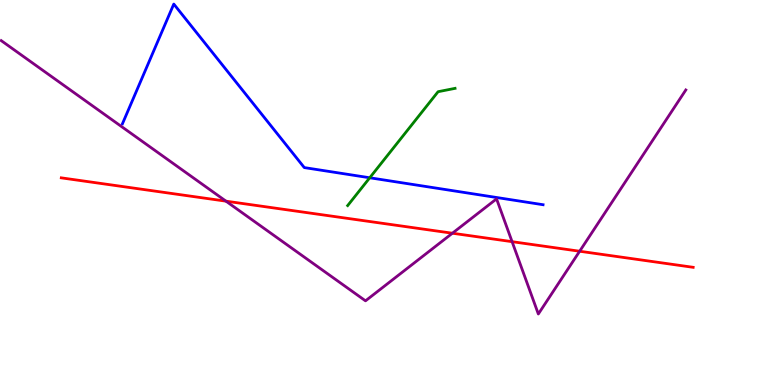[{'lines': ['blue', 'red'], 'intersections': []}, {'lines': ['green', 'red'], 'intersections': []}, {'lines': ['purple', 'red'], 'intersections': [{'x': 2.92, 'y': 4.77}, {'x': 5.84, 'y': 3.94}, {'x': 6.61, 'y': 3.72}, {'x': 7.48, 'y': 3.47}]}, {'lines': ['blue', 'green'], 'intersections': [{'x': 4.77, 'y': 5.38}]}, {'lines': ['blue', 'purple'], 'intersections': []}, {'lines': ['green', 'purple'], 'intersections': []}]